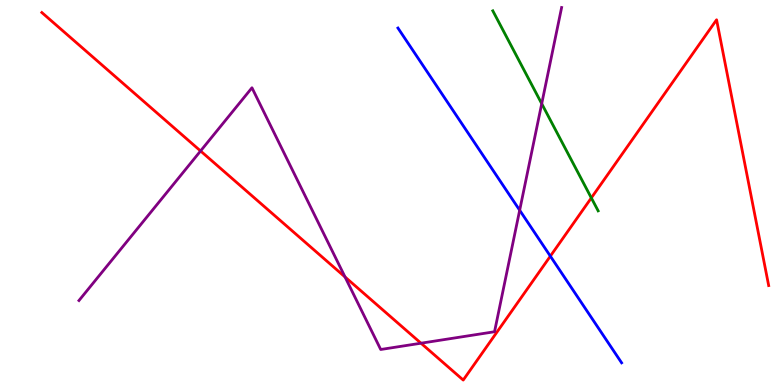[{'lines': ['blue', 'red'], 'intersections': [{'x': 7.1, 'y': 3.35}]}, {'lines': ['green', 'red'], 'intersections': [{'x': 7.63, 'y': 4.86}]}, {'lines': ['purple', 'red'], 'intersections': [{'x': 2.59, 'y': 6.08}, {'x': 4.45, 'y': 2.81}, {'x': 5.43, 'y': 1.09}]}, {'lines': ['blue', 'green'], 'intersections': []}, {'lines': ['blue', 'purple'], 'intersections': [{'x': 6.71, 'y': 4.54}]}, {'lines': ['green', 'purple'], 'intersections': [{'x': 6.99, 'y': 7.31}]}]